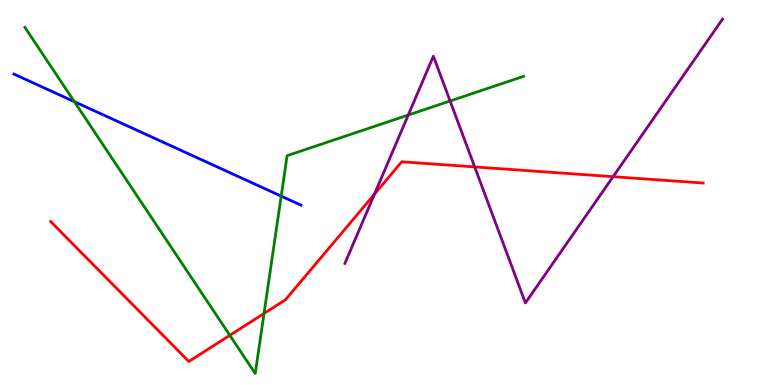[{'lines': ['blue', 'red'], 'intersections': []}, {'lines': ['green', 'red'], 'intersections': [{'x': 2.97, 'y': 1.29}, {'x': 3.41, 'y': 1.86}]}, {'lines': ['purple', 'red'], 'intersections': [{'x': 4.83, 'y': 4.96}, {'x': 6.12, 'y': 5.66}, {'x': 7.91, 'y': 5.41}]}, {'lines': ['blue', 'green'], 'intersections': [{'x': 0.959, 'y': 7.36}, {'x': 3.63, 'y': 4.91}]}, {'lines': ['blue', 'purple'], 'intersections': []}, {'lines': ['green', 'purple'], 'intersections': [{'x': 5.27, 'y': 7.01}, {'x': 5.81, 'y': 7.38}]}]